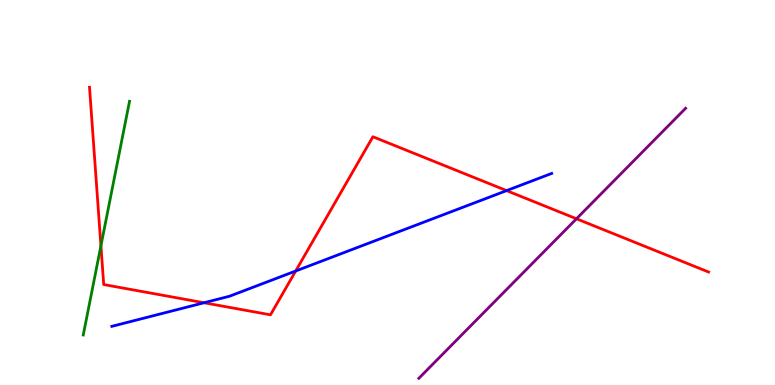[{'lines': ['blue', 'red'], 'intersections': [{'x': 2.63, 'y': 2.14}, {'x': 3.82, 'y': 2.96}, {'x': 6.54, 'y': 5.05}]}, {'lines': ['green', 'red'], 'intersections': [{'x': 1.3, 'y': 3.62}]}, {'lines': ['purple', 'red'], 'intersections': [{'x': 7.44, 'y': 4.32}]}, {'lines': ['blue', 'green'], 'intersections': []}, {'lines': ['blue', 'purple'], 'intersections': []}, {'lines': ['green', 'purple'], 'intersections': []}]